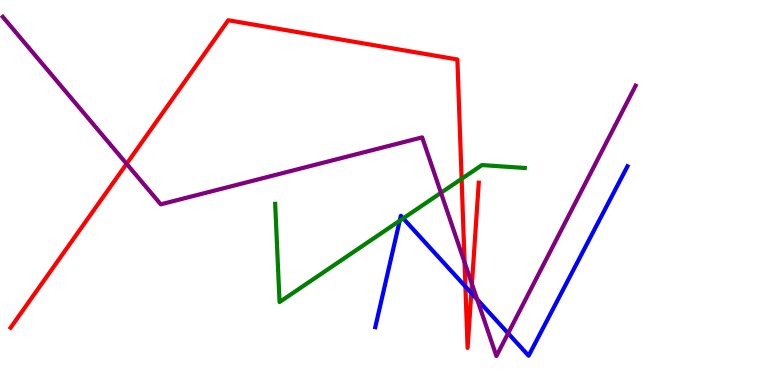[{'lines': ['blue', 'red'], 'intersections': [{'x': 6.01, 'y': 2.56}, {'x': 6.08, 'y': 2.39}]}, {'lines': ['green', 'red'], 'intersections': [{'x': 5.96, 'y': 5.35}]}, {'lines': ['purple', 'red'], 'intersections': [{'x': 1.63, 'y': 5.75}, {'x': 5.99, 'y': 3.19}, {'x': 6.09, 'y': 2.63}]}, {'lines': ['blue', 'green'], 'intersections': [{'x': 5.16, 'y': 4.27}, {'x': 5.2, 'y': 4.33}]}, {'lines': ['blue', 'purple'], 'intersections': [{'x': 6.16, 'y': 2.22}, {'x': 6.56, 'y': 1.34}]}, {'lines': ['green', 'purple'], 'intersections': [{'x': 5.69, 'y': 4.99}]}]